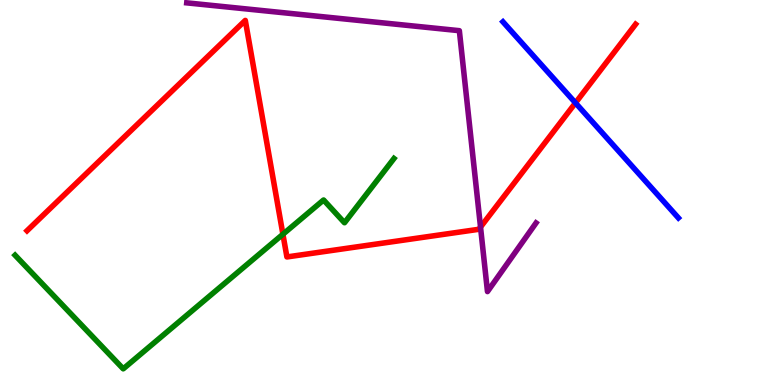[{'lines': ['blue', 'red'], 'intersections': [{'x': 7.43, 'y': 7.33}]}, {'lines': ['green', 'red'], 'intersections': [{'x': 3.65, 'y': 3.92}]}, {'lines': ['purple', 'red'], 'intersections': [{'x': 6.2, 'y': 4.1}]}, {'lines': ['blue', 'green'], 'intersections': []}, {'lines': ['blue', 'purple'], 'intersections': []}, {'lines': ['green', 'purple'], 'intersections': []}]